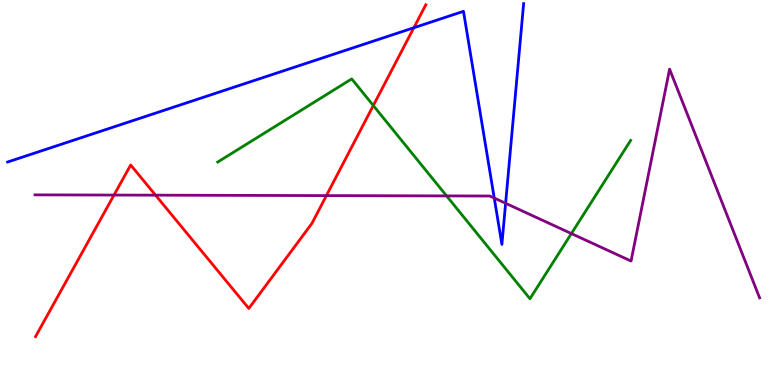[{'lines': ['blue', 'red'], 'intersections': [{'x': 5.34, 'y': 9.28}]}, {'lines': ['green', 'red'], 'intersections': [{'x': 4.82, 'y': 7.26}]}, {'lines': ['purple', 'red'], 'intersections': [{'x': 1.47, 'y': 4.93}, {'x': 2.01, 'y': 4.93}, {'x': 4.21, 'y': 4.92}]}, {'lines': ['blue', 'green'], 'intersections': []}, {'lines': ['blue', 'purple'], 'intersections': [{'x': 6.38, 'y': 4.86}, {'x': 6.52, 'y': 4.72}]}, {'lines': ['green', 'purple'], 'intersections': [{'x': 5.76, 'y': 4.91}, {'x': 7.37, 'y': 3.93}]}]